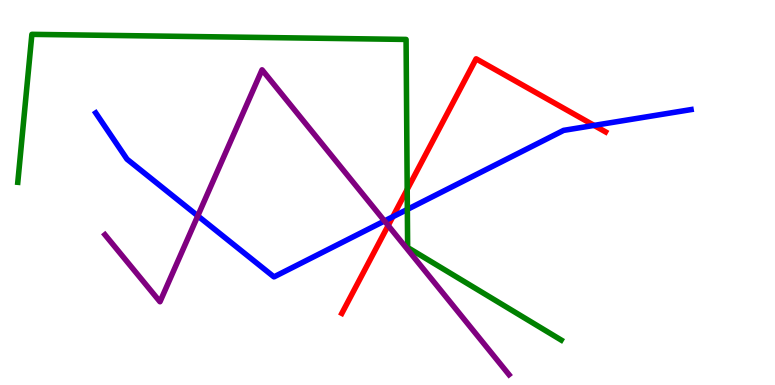[{'lines': ['blue', 'red'], 'intersections': [{'x': 5.07, 'y': 4.37}, {'x': 7.67, 'y': 6.74}]}, {'lines': ['green', 'red'], 'intersections': [{'x': 5.25, 'y': 5.08}]}, {'lines': ['purple', 'red'], 'intersections': [{'x': 5.01, 'y': 4.14}]}, {'lines': ['blue', 'green'], 'intersections': [{'x': 5.26, 'y': 4.56}]}, {'lines': ['blue', 'purple'], 'intersections': [{'x': 2.55, 'y': 4.39}, {'x': 4.96, 'y': 4.26}]}, {'lines': ['green', 'purple'], 'intersections': []}]